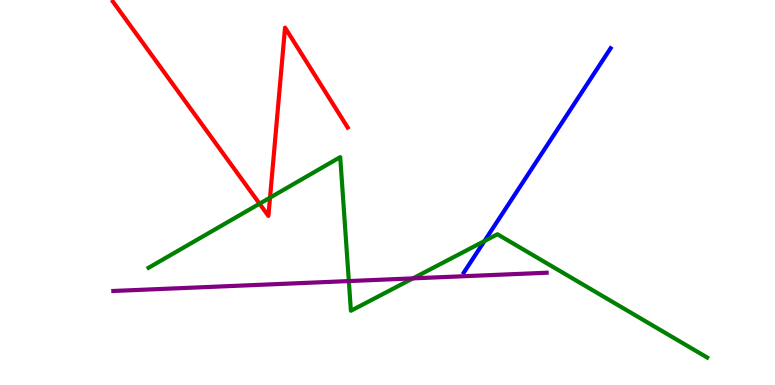[{'lines': ['blue', 'red'], 'intersections': []}, {'lines': ['green', 'red'], 'intersections': [{'x': 3.35, 'y': 4.71}, {'x': 3.48, 'y': 4.87}]}, {'lines': ['purple', 'red'], 'intersections': []}, {'lines': ['blue', 'green'], 'intersections': [{'x': 6.25, 'y': 3.74}]}, {'lines': ['blue', 'purple'], 'intersections': []}, {'lines': ['green', 'purple'], 'intersections': [{'x': 4.5, 'y': 2.7}, {'x': 5.33, 'y': 2.77}]}]